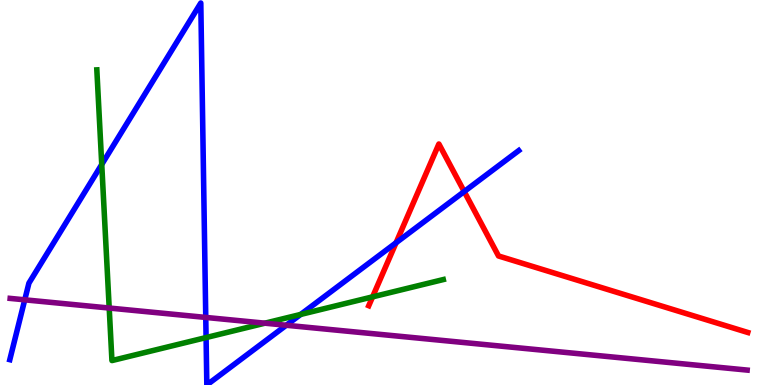[{'lines': ['blue', 'red'], 'intersections': [{'x': 5.11, 'y': 3.69}, {'x': 5.99, 'y': 5.02}]}, {'lines': ['green', 'red'], 'intersections': [{'x': 4.81, 'y': 2.29}]}, {'lines': ['purple', 'red'], 'intersections': []}, {'lines': ['blue', 'green'], 'intersections': [{'x': 1.31, 'y': 5.73}, {'x': 2.66, 'y': 1.23}, {'x': 3.88, 'y': 1.83}]}, {'lines': ['blue', 'purple'], 'intersections': [{'x': 0.319, 'y': 2.21}, {'x': 2.65, 'y': 1.76}, {'x': 3.69, 'y': 1.55}]}, {'lines': ['green', 'purple'], 'intersections': [{'x': 1.41, 'y': 2.0}, {'x': 3.42, 'y': 1.61}]}]